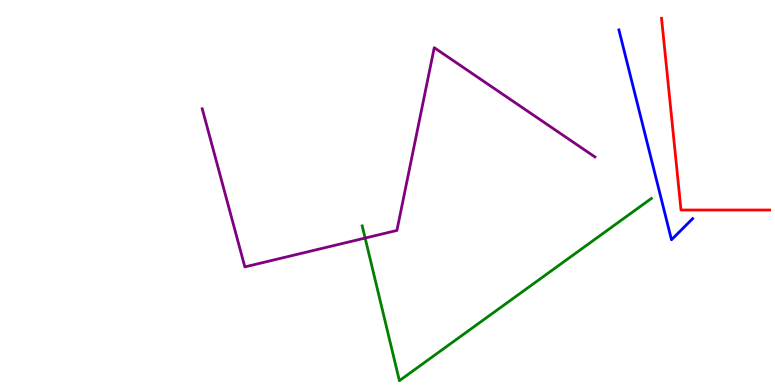[{'lines': ['blue', 'red'], 'intersections': []}, {'lines': ['green', 'red'], 'intersections': []}, {'lines': ['purple', 'red'], 'intersections': []}, {'lines': ['blue', 'green'], 'intersections': []}, {'lines': ['blue', 'purple'], 'intersections': []}, {'lines': ['green', 'purple'], 'intersections': [{'x': 4.71, 'y': 3.82}]}]